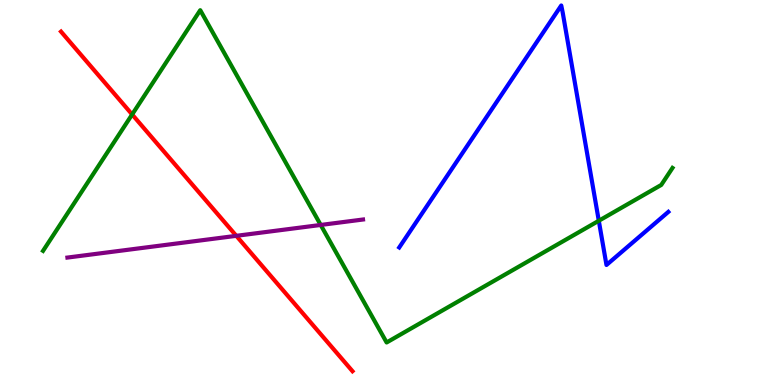[{'lines': ['blue', 'red'], 'intersections': []}, {'lines': ['green', 'red'], 'intersections': [{'x': 1.7, 'y': 7.03}]}, {'lines': ['purple', 'red'], 'intersections': [{'x': 3.05, 'y': 3.87}]}, {'lines': ['blue', 'green'], 'intersections': [{'x': 7.73, 'y': 4.27}]}, {'lines': ['blue', 'purple'], 'intersections': []}, {'lines': ['green', 'purple'], 'intersections': [{'x': 4.14, 'y': 4.16}]}]